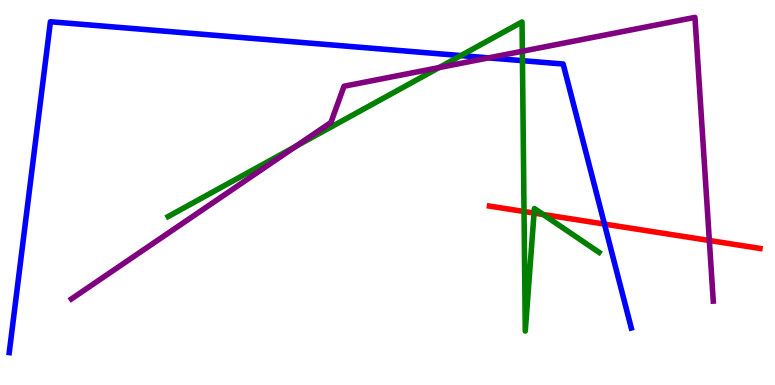[{'lines': ['blue', 'red'], 'intersections': [{'x': 7.8, 'y': 4.18}]}, {'lines': ['green', 'red'], 'intersections': [{'x': 6.76, 'y': 4.51}, {'x': 6.89, 'y': 4.47}, {'x': 7.01, 'y': 4.43}]}, {'lines': ['purple', 'red'], 'intersections': [{'x': 9.15, 'y': 3.75}]}, {'lines': ['blue', 'green'], 'intersections': [{'x': 5.95, 'y': 8.56}, {'x': 6.74, 'y': 8.42}]}, {'lines': ['blue', 'purple'], 'intersections': [{'x': 6.3, 'y': 8.5}]}, {'lines': ['green', 'purple'], 'intersections': [{'x': 3.81, 'y': 6.2}, {'x': 5.67, 'y': 8.24}, {'x': 6.74, 'y': 8.67}]}]